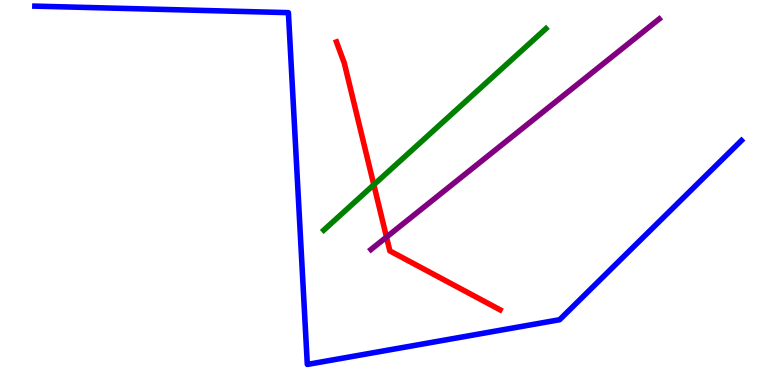[{'lines': ['blue', 'red'], 'intersections': []}, {'lines': ['green', 'red'], 'intersections': [{'x': 4.82, 'y': 5.2}]}, {'lines': ['purple', 'red'], 'intersections': [{'x': 4.99, 'y': 3.84}]}, {'lines': ['blue', 'green'], 'intersections': []}, {'lines': ['blue', 'purple'], 'intersections': []}, {'lines': ['green', 'purple'], 'intersections': []}]